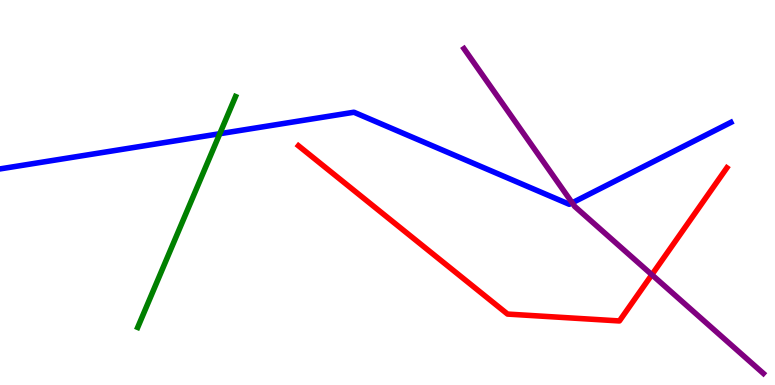[{'lines': ['blue', 'red'], 'intersections': []}, {'lines': ['green', 'red'], 'intersections': []}, {'lines': ['purple', 'red'], 'intersections': [{'x': 8.41, 'y': 2.86}]}, {'lines': ['blue', 'green'], 'intersections': [{'x': 2.84, 'y': 6.53}]}, {'lines': ['blue', 'purple'], 'intersections': [{'x': 7.38, 'y': 4.73}]}, {'lines': ['green', 'purple'], 'intersections': []}]